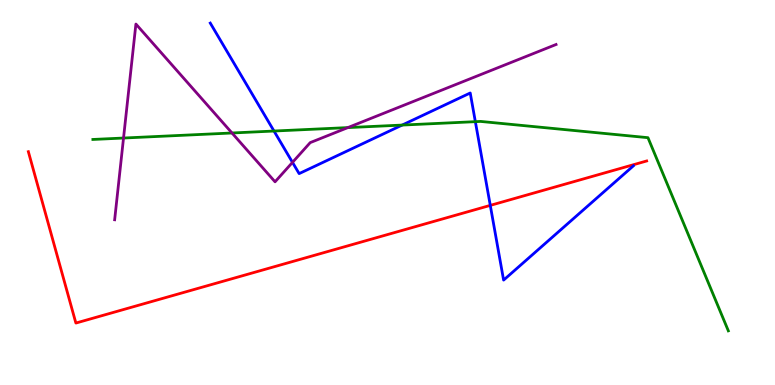[{'lines': ['blue', 'red'], 'intersections': [{'x': 6.33, 'y': 4.67}]}, {'lines': ['green', 'red'], 'intersections': []}, {'lines': ['purple', 'red'], 'intersections': []}, {'lines': ['blue', 'green'], 'intersections': [{'x': 3.54, 'y': 6.6}, {'x': 5.19, 'y': 6.75}, {'x': 6.13, 'y': 6.84}]}, {'lines': ['blue', 'purple'], 'intersections': [{'x': 3.77, 'y': 5.78}]}, {'lines': ['green', 'purple'], 'intersections': [{'x': 1.59, 'y': 6.41}, {'x': 2.99, 'y': 6.55}, {'x': 4.49, 'y': 6.69}]}]